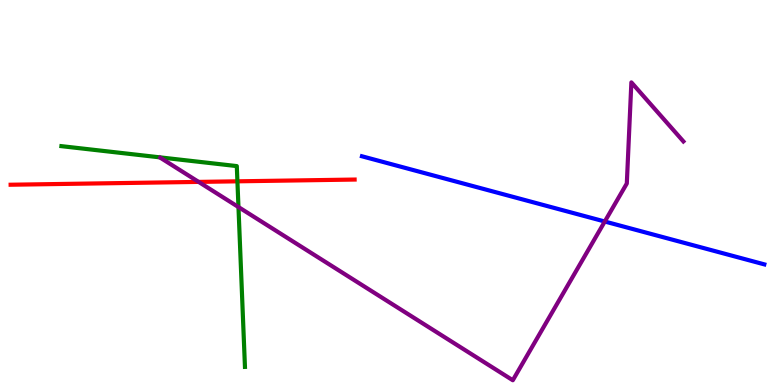[{'lines': ['blue', 'red'], 'intersections': []}, {'lines': ['green', 'red'], 'intersections': [{'x': 3.06, 'y': 5.29}]}, {'lines': ['purple', 'red'], 'intersections': [{'x': 2.56, 'y': 5.28}]}, {'lines': ['blue', 'green'], 'intersections': []}, {'lines': ['blue', 'purple'], 'intersections': [{'x': 7.8, 'y': 4.25}]}, {'lines': ['green', 'purple'], 'intersections': [{'x': 3.08, 'y': 4.62}]}]